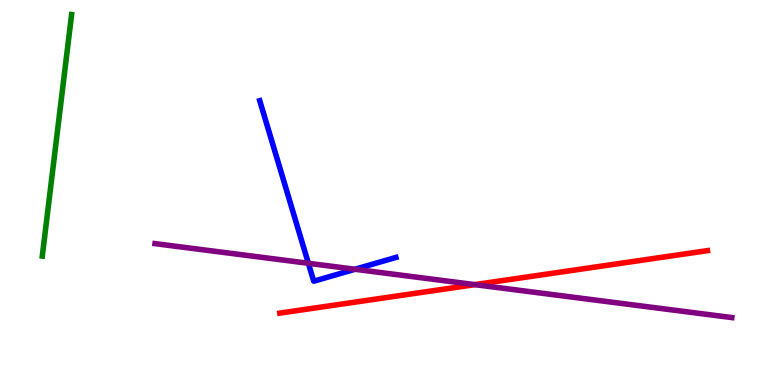[{'lines': ['blue', 'red'], 'intersections': []}, {'lines': ['green', 'red'], 'intersections': []}, {'lines': ['purple', 'red'], 'intersections': [{'x': 6.13, 'y': 2.61}]}, {'lines': ['blue', 'green'], 'intersections': []}, {'lines': ['blue', 'purple'], 'intersections': [{'x': 3.98, 'y': 3.16}, {'x': 4.58, 'y': 3.01}]}, {'lines': ['green', 'purple'], 'intersections': []}]